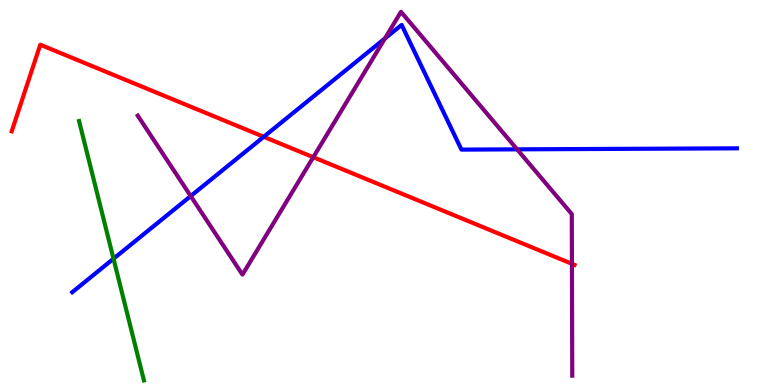[{'lines': ['blue', 'red'], 'intersections': [{'x': 3.4, 'y': 6.45}]}, {'lines': ['green', 'red'], 'intersections': []}, {'lines': ['purple', 'red'], 'intersections': [{'x': 4.04, 'y': 5.92}, {'x': 7.38, 'y': 3.15}]}, {'lines': ['blue', 'green'], 'intersections': [{'x': 1.46, 'y': 3.28}]}, {'lines': ['blue', 'purple'], 'intersections': [{'x': 2.46, 'y': 4.91}, {'x': 4.97, 'y': 9.0}, {'x': 6.67, 'y': 6.12}]}, {'lines': ['green', 'purple'], 'intersections': []}]